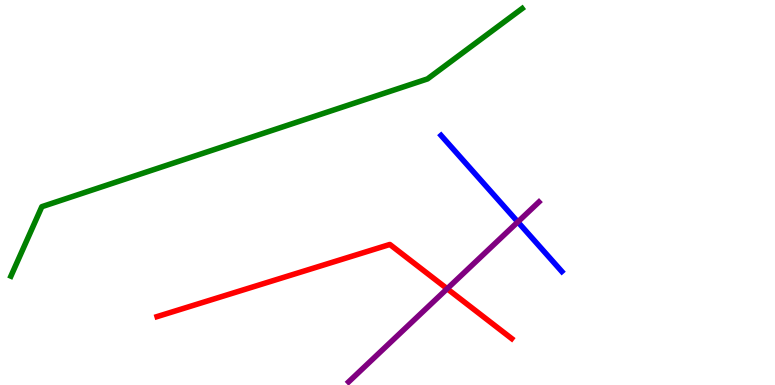[{'lines': ['blue', 'red'], 'intersections': []}, {'lines': ['green', 'red'], 'intersections': []}, {'lines': ['purple', 'red'], 'intersections': [{'x': 5.77, 'y': 2.5}]}, {'lines': ['blue', 'green'], 'intersections': []}, {'lines': ['blue', 'purple'], 'intersections': [{'x': 6.68, 'y': 4.24}]}, {'lines': ['green', 'purple'], 'intersections': []}]